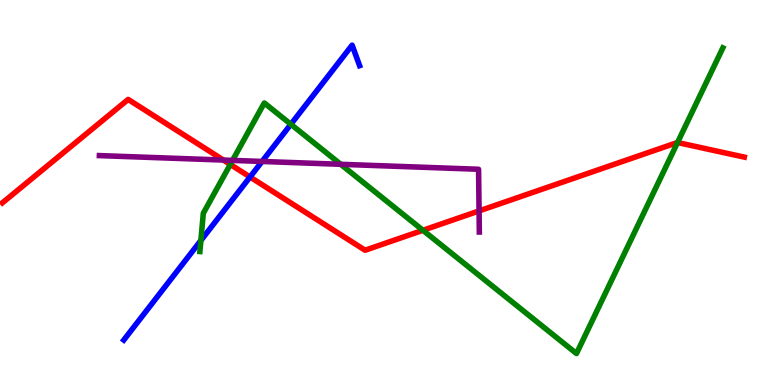[{'lines': ['blue', 'red'], 'intersections': [{'x': 3.23, 'y': 5.4}]}, {'lines': ['green', 'red'], 'intersections': [{'x': 2.97, 'y': 5.73}, {'x': 5.46, 'y': 4.02}, {'x': 8.74, 'y': 6.3}]}, {'lines': ['purple', 'red'], 'intersections': [{'x': 2.88, 'y': 5.84}, {'x': 6.18, 'y': 4.52}]}, {'lines': ['blue', 'green'], 'intersections': [{'x': 2.59, 'y': 3.75}, {'x': 3.75, 'y': 6.77}]}, {'lines': ['blue', 'purple'], 'intersections': [{'x': 3.38, 'y': 5.81}]}, {'lines': ['green', 'purple'], 'intersections': [{'x': 3.0, 'y': 5.83}, {'x': 4.4, 'y': 5.73}]}]